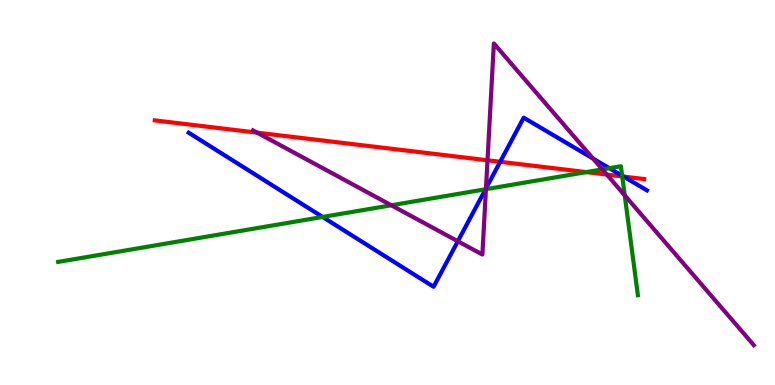[{'lines': ['blue', 'red'], 'intersections': [{'x': 6.45, 'y': 5.8}, {'x': 8.05, 'y': 5.41}]}, {'lines': ['green', 'red'], 'intersections': [{'x': 7.57, 'y': 5.53}, {'x': 8.03, 'y': 5.42}]}, {'lines': ['purple', 'red'], 'intersections': [{'x': 3.32, 'y': 6.55}, {'x': 6.29, 'y': 5.84}, {'x': 7.83, 'y': 5.47}]}, {'lines': ['blue', 'green'], 'intersections': [{'x': 4.16, 'y': 4.36}, {'x': 6.27, 'y': 5.08}, {'x': 7.86, 'y': 5.63}, {'x': 8.03, 'y': 5.44}]}, {'lines': ['blue', 'purple'], 'intersections': [{'x': 5.91, 'y': 3.73}, {'x': 6.27, 'y': 5.11}, {'x': 7.65, 'y': 5.88}]}, {'lines': ['green', 'purple'], 'intersections': [{'x': 5.05, 'y': 4.67}, {'x': 6.27, 'y': 5.09}, {'x': 7.77, 'y': 5.6}, {'x': 8.06, 'y': 4.93}]}]